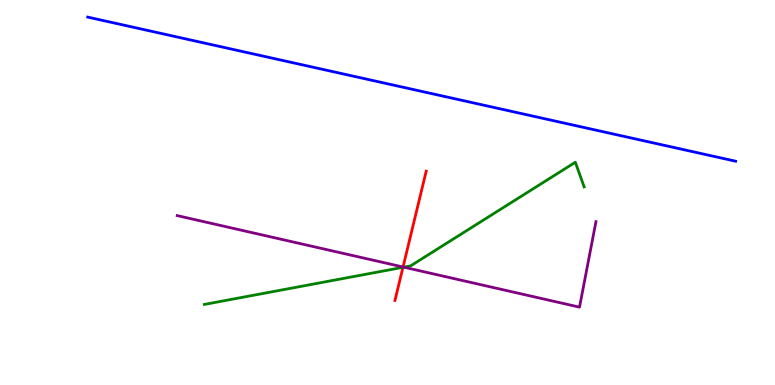[{'lines': ['blue', 'red'], 'intersections': []}, {'lines': ['green', 'red'], 'intersections': [{'x': 5.2, 'y': 3.06}]}, {'lines': ['purple', 'red'], 'intersections': [{'x': 5.2, 'y': 3.07}]}, {'lines': ['blue', 'green'], 'intersections': []}, {'lines': ['blue', 'purple'], 'intersections': []}, {'lines': ['green', 'purple'], 'intersections': [{'x': 5.21, 'y': 3.06}]}]